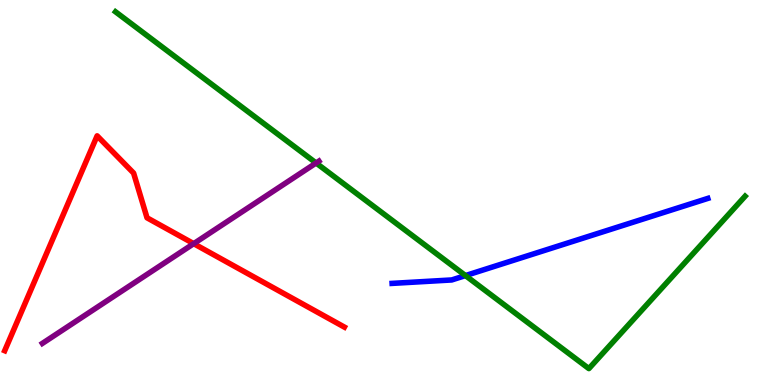[{'lines': ['blue', 'red'], 'intersections': []}, {'lines': ['green', 'red'], 'intersections': []}, {'lines': ['purple', 'red'], 'intersections': [{'x': 2.5, 'y': 3.67}]}, {'lines': ['blue', 'green'], 'intersections': [{'x': 6.01, 'y': 2.84}]}, {'lines': ['blue', 'purple'], 'intersections': []}, {'lines': ['green', 'purple'], 'intersections': [{'x': 4.08, 'y': 5.77}]}]